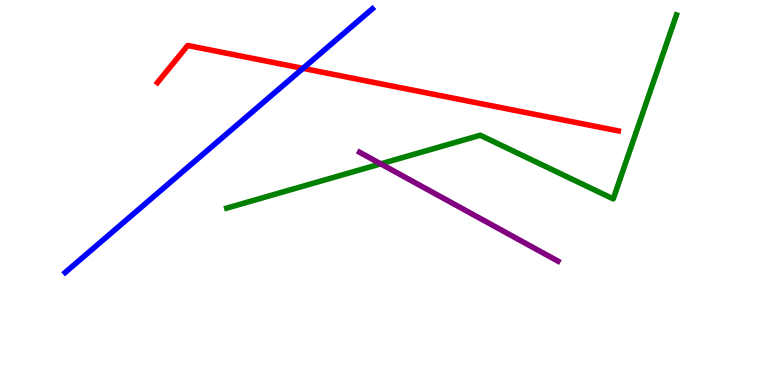[{'lines': ['blue', 'red'], 'intersections': [{'x': 3.91, 'y': 8.22}]}, {'lines': ['green', 'red'], 'intersections': []}, {'lines': ['purple', 'red'], 'intersections': []}, {'lines': ['blue', 'green'], 'intersections': []}, {'lines': ['blue', 'purple'], 'intersections': []}, {'lines': ['green', 'purple'], 'intersections': [{'x': 4.91, 'y': 5.74}]}]